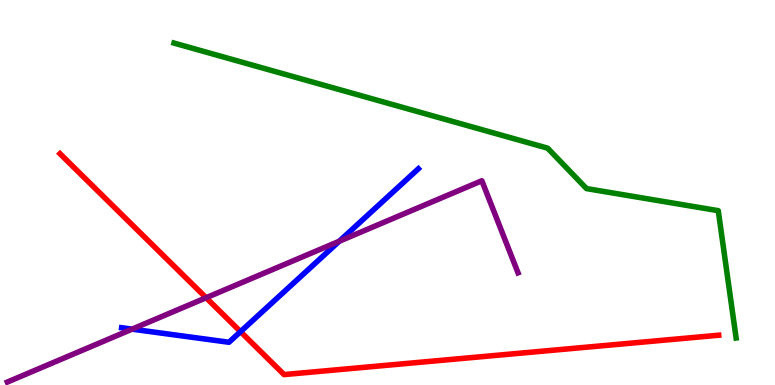[{'lines': ['blue', 'red'], 'intersections': [{'x': 3.1, 'y': 1.39}]}, {'lines': ['green', 'red'], 'intersections': []}, {'lines': ['purple', 'red'], 'intersections': [{'x': 2.66, 'y': 2.27}]}, {'lines': ['blue', 'green'], 'intersections': []}, {'lines': ['blue', 'purple'], 'intersections': [{'x': 1.7, 'y': 1.45}, {'x': 4.38, 'y': 3.73}]}, {'lines': ['green', 'purple'], 'intersections': []}]